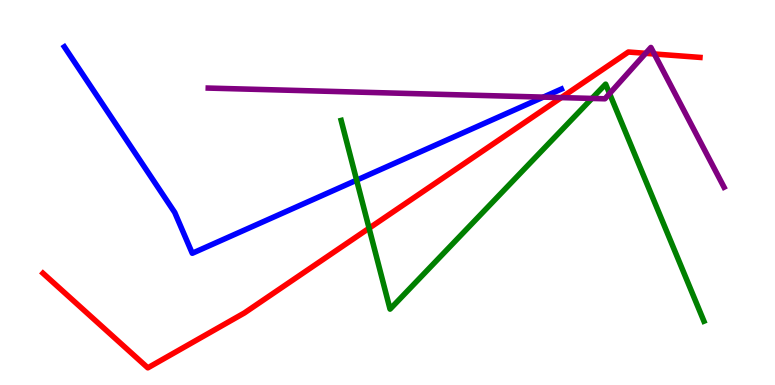[{'lines': ['blue', 'red'], 'intersections': []}, {'lines': ['green', 'red'], 'intersections': [{'x': 4.76, 'y': 4.07}]}, {'lines': ['purple', 'red'], 'intersections': [{'x': 7.24, 'y': 7.46}, {'x': 8.33, 'y': 8.62}, {'x': 8.44, 'y': 8.6}]}, {'lines': ['blue', 'green'], 'intersections': [{'x': 4.6, 'y': 5.32}]}, {'lines': ['blue', 'purple'], 'intersections': [{'x': 7.01, 'y': 7.48}]}, {'lines': ['green', 'purple'], 'intersections': [{'x': 7.64, 'y': 7.44}, {'x': 7.87, 'y': 7.57}]}]